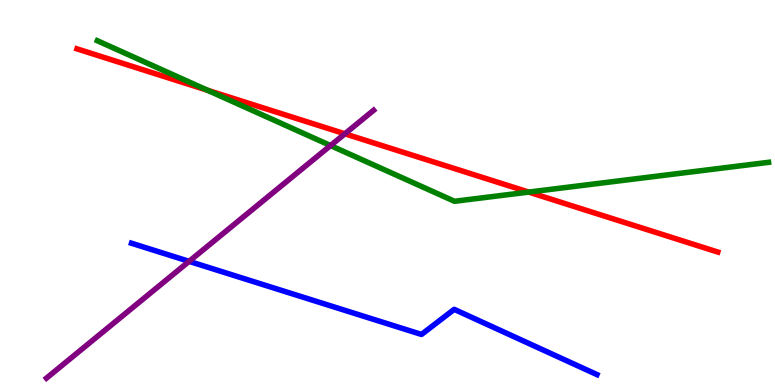[{'lines': ['blue', 'red'], 'intersections': []}, {'lines': ['green', 'red'], 'intersections': [{'x': 2.68, 'y': 7.66}, {'x': 6.82, 'y': 5.01}]}, {'lines': ['purple', 'red'], 'intersections': [{'x': 4.45, 'y': 6.52}]}, {'lines': ['blue', 'green'], 'intersections': []}, {'lines': ['blue', 'purple'], 'intersections': [{'x': 2.44, 'y': 3.21}]}, {'lines': ['green', 'purple'], 'intersections': [{'x': 4.26, 'y': 6.22}]}]